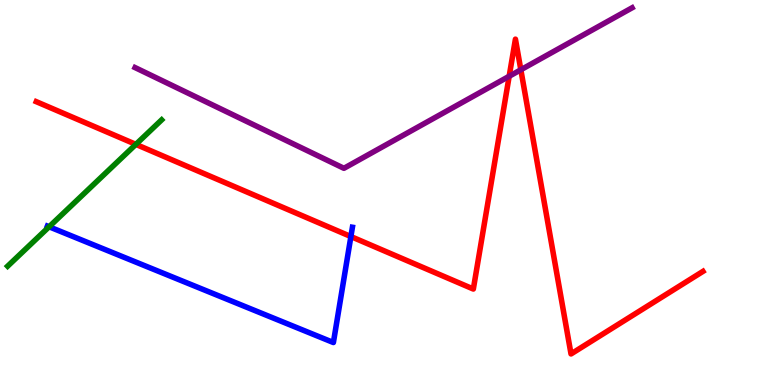[{'lines': ['blue', 'red'], 'intersections': [{'x': 4.53, 'y': 3.86}]}, {'lines': ['green', 'red'], 'intersections': [{'x': 1.75, 'y': 6.25}]}, {'lines': ['purple', 'red'], 'intersections': [{'x': 6.57, 'y': 8.02}, {'x': 6.72, 'y': 8.19}]}, {'lines': ['blue', 'green'], 'intersections': [{'x': 0.634, 'y': 4.11}]}, {'lines': ['blue', 'purple'], 'intersections': []}, {'lines': ['green', 'purple'], 'intersections': []}]